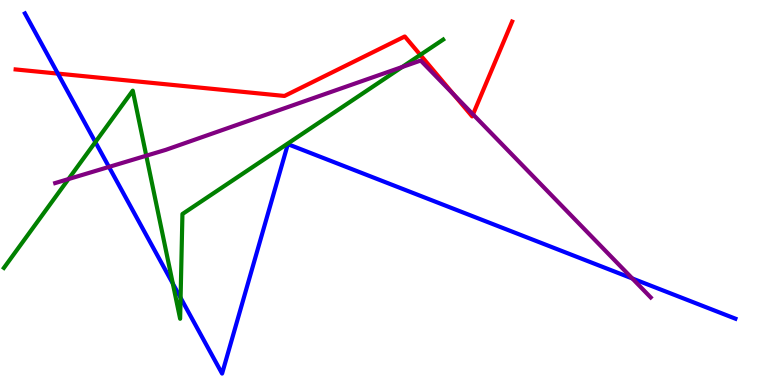[{'lines': ['blue', 'red'], 'intersections': [{'x': 0.747, 'y': 8.09}]}, {'lines': ['green', 'red'], 'intersections': [{'x': 5.42, 'y': 8.57}]}, {'lines': ['purple', 'red'], 'intersections': [{'x': 5.86, 'y': 7.54}, {'x': 6.1, 'y': 7.03}]}, {'lines': ['blue', 'green'], 'intersections': [{'x': 1.23, 'y': 6.31}, {'x': 2.23, 'y': 2.63}, {'x': 2.33, 'y': 2.27}]}, {'lines': ['blue', 'purple'], 'intersections': [{'x': 1.41, 'y': 5.66}, {'x': 8.16, 'y': 2.77}]}, {'lines': ['green', 'purple'], 'intersections': [{'x': 0.883, 'y': 5.35}, {'x': 1.89, 'y': 5.96}, {'x': 5.19, 'y': 8.26}]}]